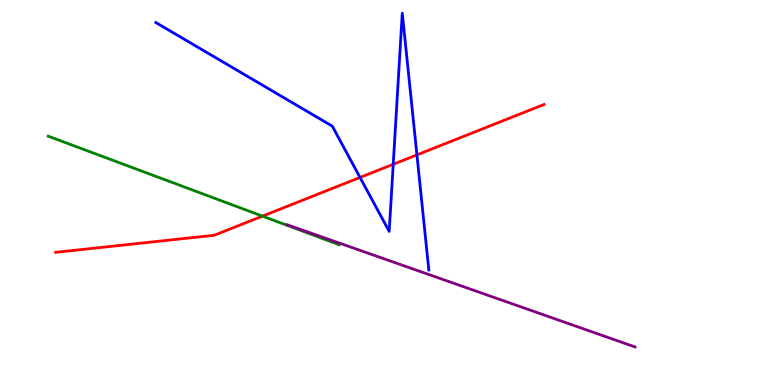[{'lines': ['blue', 'red'], 'intersections': [{'x': 4.65, 'y': 5.39}, {'x': 5.07, 'y': 5.73}, {'x': 5.38, 'y': 5.98}]}, {'lines': ['green', 'red'], 'intersections': [{'x': 3.39, 'y': 4.39}]}, {'lines': ['purple', 'red'], 'intersections': []}, {'lines': ['blue', 'green'], 'intersections': []}, {'lines': ['blue', 'purple'], 'intersections': []}, {'lines': ['green', 'purple'], 'intersections': []}]